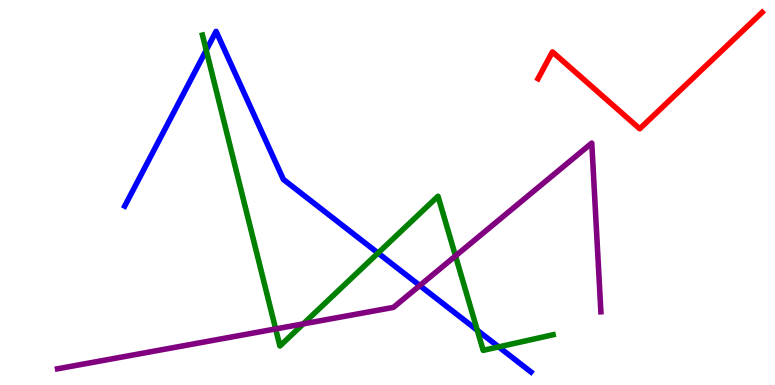[{'lines': ['blue', 'red'], 'intersections': []}, {'lines': ['green', 'red'], 'intersections': []}, {'lines': ['purple', 'red'], 'intersections': []}, {'lines': ['blue', 'green'], 'intersections': [{'x': 2.66, 'y': 8.7}, {'x': 4.88, 'y': 3.43}, {'x': 6.16, 'y': 1.42}, {'x': 6.43, 'y': 0.99}]}, {'lines': ['blue', 'purple'], 'intersections': [{'x': 5.42, 'y': 2.58}]}, {'lines': ['green', 'purple'], 'intersections': [{'x': 3.56, 'y': 1.46}, {'x': 3.91, 'y': 1.59}, {'x': 5.88, 'y': 3.35}]}]